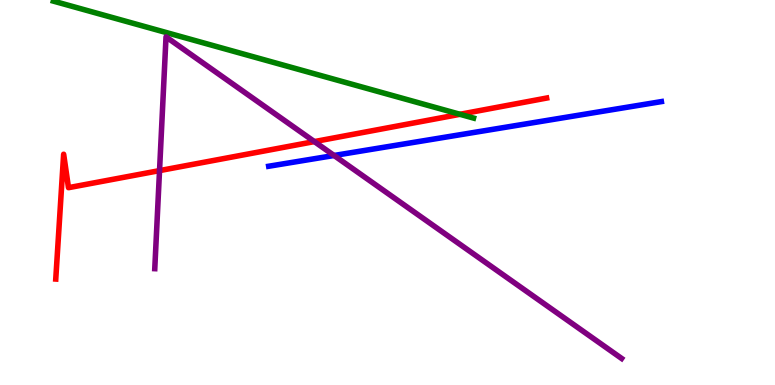[{'lines': ['blue', 'red'], 'intersections': []}, {'lines': ['green', 'red'], 'intersections': [{'x': 5.94, 'y': 7.03}]}, {'lines': ['purple', 'red'], 'intersections': [{'x': 2.06, 'y': 5.57}, {'x': 4.06, 'y': 6.32}]}, {'lines': ['blue', 'green'], 'intersections': []}, {'lines': ['blue', 'purple'], 'intersections': [{'x': 4.31, 'y': 5.96}]}, {'lines': ['green', 'purple'], 'intersections': []}]